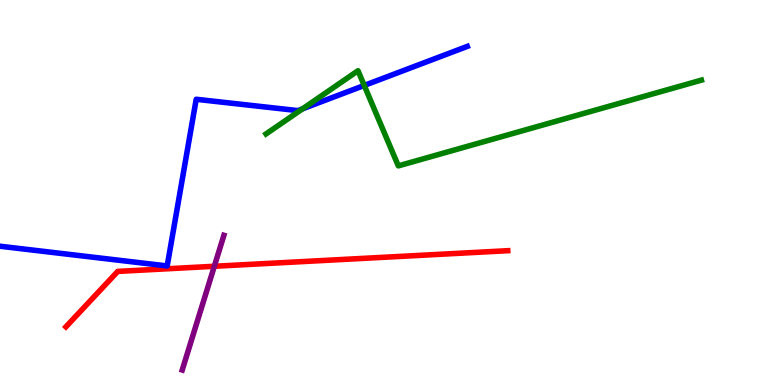[{'lines': ['blue', 'red'], 'intersections': []}, {'lines': ['green', 'red'], 'intersections': []}, {'lines': ['purple', 'red'], 'intersections': [{'x': 2.77, 'y': 3.08}]}, {'lines': ['blue', 'green'], 'intersections': [{'x': 3.9, 'y': 7.17}, {'x': 4.7, 'y': 7.78}]}, {'lines': ['blue', 'purple'], 'intersections': []}, {'lines': ['green', 'purple'], 'intersections': []}]